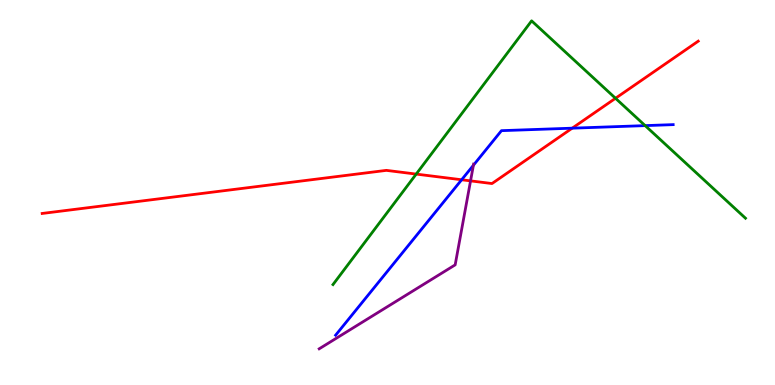[{'lines': ['blue', 'red'], 'intersections': [{'x': 5.96, 'y': 5.33}, {'x': 7.38, 'y': 6.67}]}, {'lines': ['green', 'red'], 'intersections': [{'x': 5.37, 'y': 5.48}, {'x': 7.94, 'y': 7.45}]}, {'lines': ['purple', 'red'], 'intersections': [{'x': 6.07, 'y': 5.3}]}, {'lines': ['blue', 'green'], 'intersections': [{'x': 8.32, 'y': 6.74}]}, {'lines': ['blue', 'purple'], 'intersections': [{'x': 6.11, 'y': 5.71}]}, {'lines': ['green', 'purple'], 'intersections': []}]